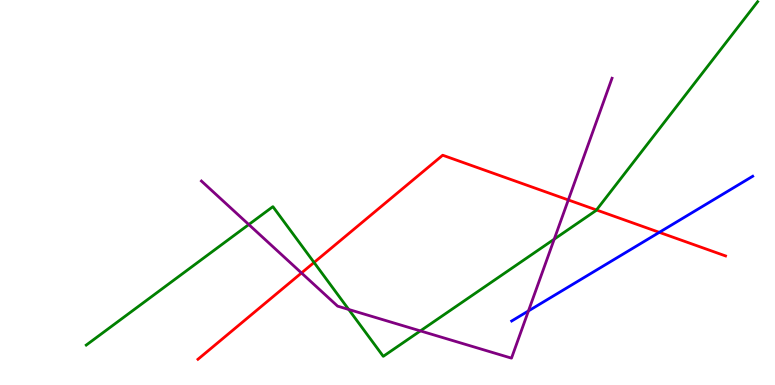[{'lines': ['blue', 'red'], 'intersections': [{'x': 8.51, 'y': 3.97}]}, {'lines': ['green', 'red'], 'intersections': [{'x': 4.05, 'y': 3.18}, {'x': 7.7, 'y': 4.55}]}, {'lines': ['purple', 'red'], 'intersections': [{'x': 3.89, 'y': 2.91}, {'x': 7.33, 'y': 4.81}]}, {'lines': ['blue', 'green'], 'intersections': []}, {'lines': ['blue', 'purple'], 'intersections': [{'x': 6.82, 'y': 1.92}]}, {'lines': ['green', 'purple'], 'intersections': [{'x': 3.21, 'y': 4.17}, {'x': 4.5, 'y': 1.96}, {'x': 5.42, 'y': 1.41}, {'x': 7.15, 'y': 3.79}]}]